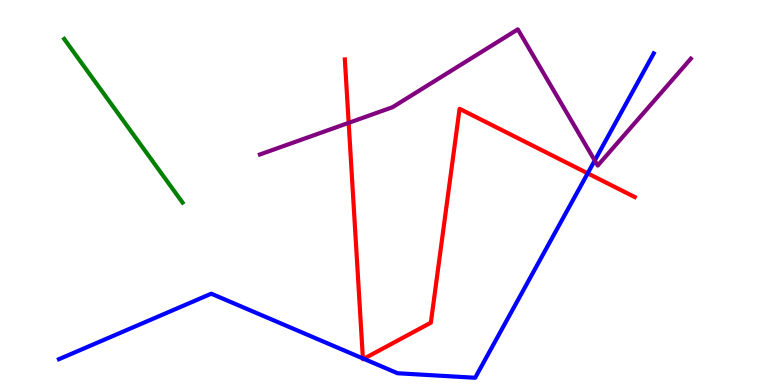[{'lines': ['blue', 'red'], 'intersections': [{'x': 4.68, 'y': 0.69}, {'x': 4.69, 'y': 0.68}, {'x': 7.58, 'y': 5.5}]}, {'lines': ['green', 'red'], 'intersections': []}, {'lines': ['purple', 'red'], 'intersections': [{'x': 4.5, 'y': 6.81}]}, {'lines': ['blue', 'green'], 'intersections': []}, {'lines': ['blue', 'purple'], 'intersections': [{'x': 7.67, 'y': 5.83}]}, {'lines': ['green', 'purple'], 'intersections': []}]